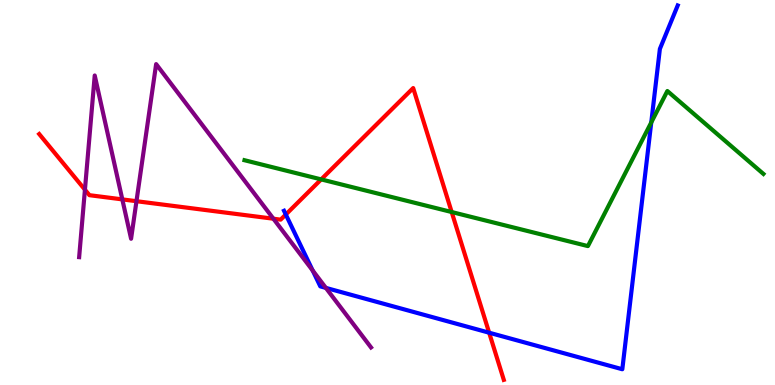[{'lines': ['blue', 'red'], 'intersections': [{'x': 3.69, 'y': 4.43}, {'x': 6.31, 'y': 1.36}]}, {'lines': ['green', 'red'], 'intersections': [{'x': 4.14, 'y': 5.34}, {'x': 5.83, 'y': 4.49}]}, {'lines': ['purple', 'red'], 'intersections': [{'x': 1.1, 'y': 5.07}, {'x': 1.58, 'y': 4.82}, {'x': 1.76, 'y': 4.77}, {'x': 3.53, 'y': 4.32}]}, {'lines': ['blue', 'green'], 'intersections': [{'x': 8.4, 'y': 6.82}]}, {'lines': ['blue', 'purple'], 'intersections': [{'x': 4.03, 'y': 2.97}, {'x': 4.2, 'y': 2.52}]}, {'lines': ['green', 'purple'], 'intersections': []}]